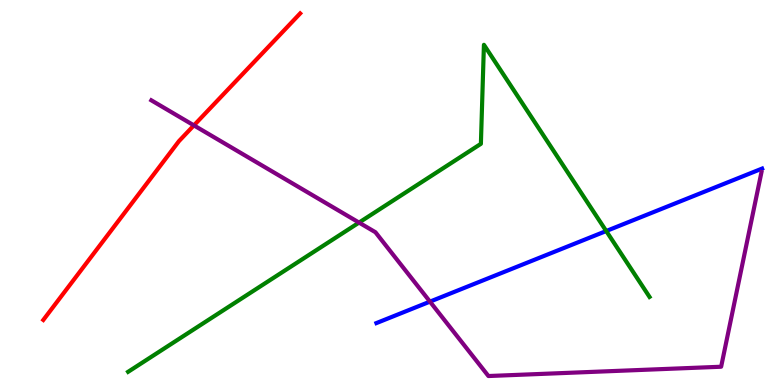[{'lines': ['blue', 'red'], 'intersections': []}, {'lines': ['green', 'red'], 'intersections': []}, {'lines': ['purple', 'red'], 'intersections': [{'x': 2.5, 'y': 6.74}]}, {'lines': ['blue', 'green'], 'intersections': [{'x': 7.82, 'y': 4.0}]}, {'lines': ['blue', 'purple'], 'intersections': [{'x': 5.55, 'y': 2.17}]}, {'lines': ['green', 'purple'], 'intersections': [{'x': 4.63, 'y': 4.22}]}]